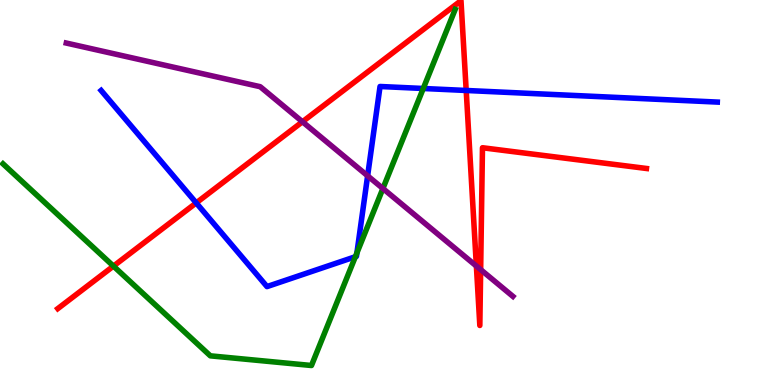[{'lines': ['blue', 'red'], 'intersections': [{'x': 2.53, 'y': 4.73}, {'x': 6.02, 'y': 7.65}]}, {'lines': ['green', 'red'], 'intersections': [{'x': 1.46, 'y': 3.09}]}, {'lines': ['purple', 'red'], 'intersections': [{'x': 3.9, 'y': 6.84}, {'x': 6.15, 'y': 3.09}, {'x': 6.2, 'y': 3.0}]}, {'lines': ['blue', 'green'], 'intersections': [{'x': 4.59, 'y': 3.33}, {'x': 4.61, 'y': 3.43}, {'x': 5.46, 'y': 7.7}]}, {'lines': ['blue', 'purple'], 'intersections': [{'x': 4.74, 'y': 5.43}]}, {'lines': ['green', 'purple'], 'intersections': [{'x': 4.94, 'y': 5.1}]}]